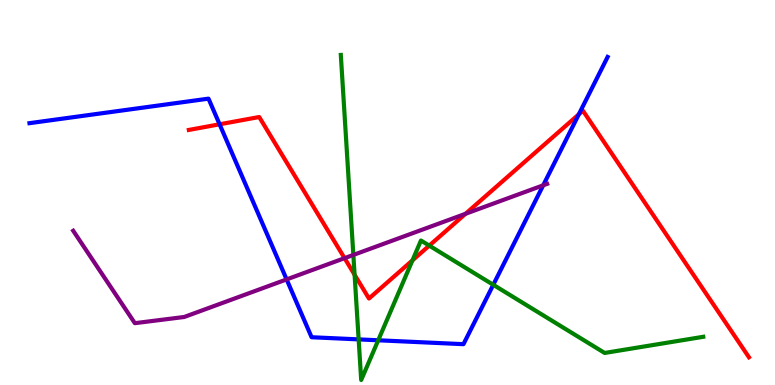[{'lines': ['blue', 'red'], 'intersections': [{'x': 2.83, 'y': 6.77}, {'x': 7.47, 'y': 7.03}]}, {'lines': ['green', 'red'], 'intersections': [{'x': 4.58, 'y': 2.86}, {'x': 5.32, 'y': 3.24}, {'x': 5.54, 'y': 3.62}]}, {'lines': ['purple', 'red'], 'intersections': [{'x': 4.45, 'y': 3.29}, {'x': 6.01, 'y': 4.45}]}, {'lines': ['blue', 'green'], 'intersections': [{'x': 4.63, 'y': 1.18}, {'x': 4.88, 'y': 1.16}, {'x': 6.36, 'y': 2.6}]}, {'lines': ['blue', 'purple'], 'intersections': [{'x': 3.7, 'y': 2.74}, {'x': 7.01, 'y': 5.19}]}, {'lines': ['green', 'purple'], 'intersections': [{'x': 4.56, 'y': 3.38}]}]